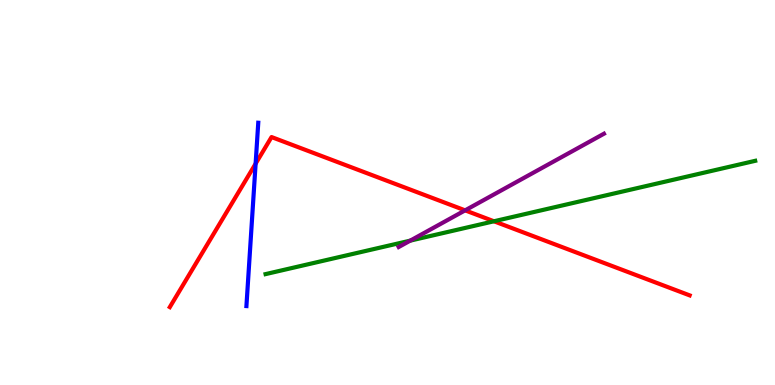[{'lines': ['blue', 'red'], 'intersections': [{'x': 3.3, 'y': 5.75}]}, {'lines': ['green', 'red'], 'intersections': [{'x': 6.37, 'y': 4.25}]}, {'lines': ['purple', 'red'], 'intersections': [{'x': 6.0, 'y': 4.54}]}, {'lines': ['blue', 'green'], 'intersections': []}, {'lines': ['blue', 'purple'], 'intersections': []}, {'lines': ['green', 'purple'], 'intersections': [{'x': 5.29, 'y': 3.75}]}]